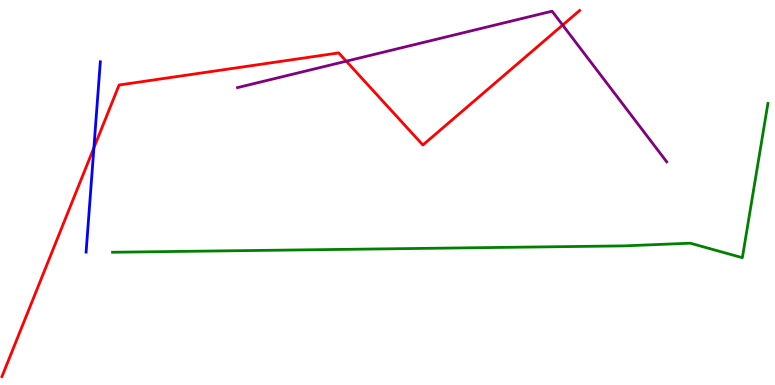[{'lines': ['blue', 'red'], 'intersections': [{'x': 1.21, 'y': 6.16}]}, {'lines': ['green', 'red'], 'intersections': []}, {'lines': ['purple', 'red'], 'intersections': [{'x': 4.47, 'y': 8.41}, {'x': 7.26, 'y': 9.35}]}, {'lines': ['blue', 'green'], 'intersections': []}, {'lines': ['blue', 'purple'], 'intersections': []}, {'lines': ['green', 'purple'], 'intersections': []}]